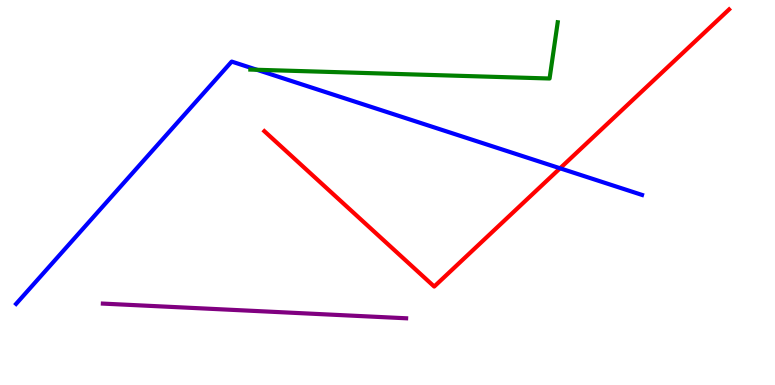[{'lines': ['blue', 'red'], 'intersections': [{'x': 7.23, 'y': 5.63}]}, {'lines': ['green', 'red'], 'intersections': []}, {'lines': ['purple', 'red'], 'intersections': []}, {'lines': ['blue', 'green'], 'intersections': [{'x': 3.31, 'y': 8.19}]}, {'lines': ['blue', 'purple'], 'intersections': []}, {'lines': ['green', 'purple'], 'intersections': []}]